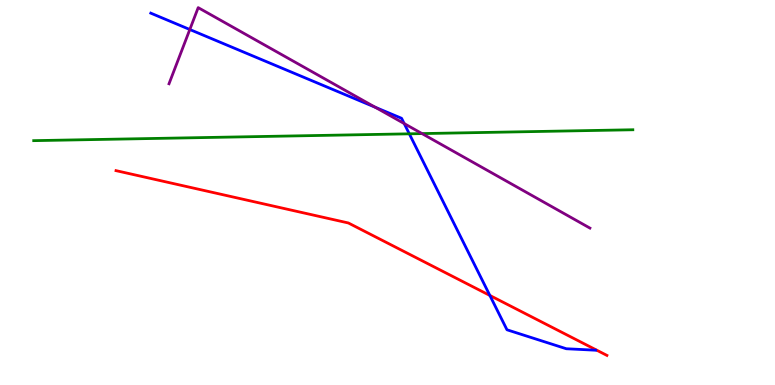[{'lines': ['blue', 'red'], 'intersections': [{'x': 6.32, 'y': 2.33}]}, {'lines': ['green', 'red'], 'intersections': []}, {'lines': ['purple', 'red'], 'intersections': []}, {'lines': ['blue', 'green'], 'intersections': [{'x': 5.28, 'y': 6.52}]}, {'lines': ['blue', 'purple'], 'intersections': [{'x': 2.45, 'y': 9.23}, {'x': 4.84, 'y': 7.21}, {'x': 5.22, 'y': 6.79}]}, {'lines': ['green', 'purple'], 'intersections': [{'x': 5.45, 'y': 6.53}]}]